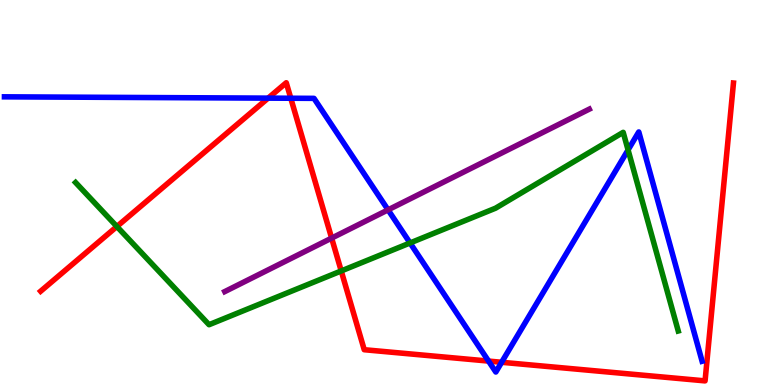[{'lines': ['blue', 'red'], 'intersections': [{'x': 3.46, 'y': 7.45}, {'x': 3.75, 'y': 7.45}, {'x': 6.3, 'y': 0.621}, {'x': 6.47, 'y': 0.59}]}, {'lines': ['green', 'red'], 'intersections': [{'x': 1.51, 'y': 4.12}, {'x': 4.4, 'y': 2.96}]}, {'lines': ['purple', 'red'], 'intersections': [{'x': 4.28, 'y': 3.82}]}, {'lines': ['blue', 'green'], 'intersections': [{'x': 5.29, 'y': 3.69}, {'x': 8.1, 'y': 6.11}]}, {'lines': ['blue', 'purple'], 'intersections': [{'x': 5.01, 'y': 4.55}]}, {'lines': ['green', 'purple'], 'intersections': []}]